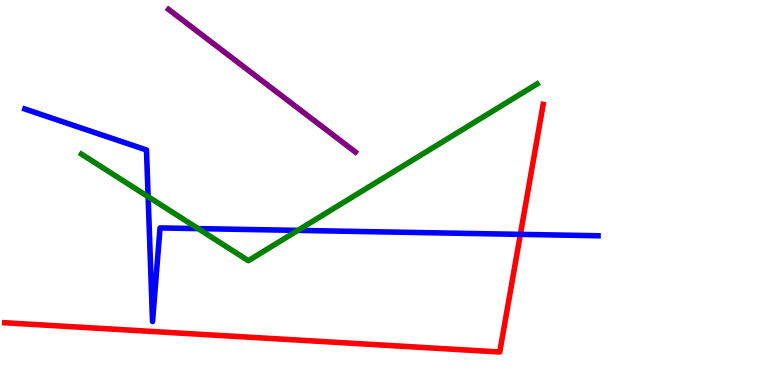[{'lines': ['blue', 'red'], 'intersections': [{'x': 6.71, 'y': 3.91}]}, {'lines': ['green', 'red'], 'intersections': []}, {'lines': ['purple', 'red'], 'intersections': []}, {'lines': ['blue', 'green'], 'intersections': [{'x': 1.91, 'y': 4.89}, {'x': 2.56, 'y': 4.06}, {'x': 3.84, 'y': 4.02}]}, {'lines': ['blue', 'purple'], 'intersections': []}, {'lines': ['green', 'purple'], 'intersections': []}]